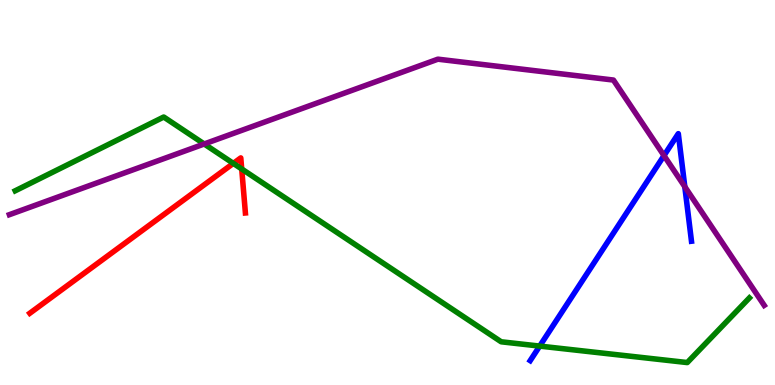[{'lines': ['blue', 'red'], 'intersections': []}, {'lines': ['green', 'red'], 'intersections': [{'x': 3.01, 'y': 5.76}, {'x': 3.12, 'y': 5.61}]}, {'lines': ['purple', 'red'], 'intersections': []}, {'lines': ['blue', 'green'], 'intersections': [{'x': 6.96, 'y': 1.01}]}, {'lines': ['blue', 'purple'], 'intersections': [{'x': 8.57, 'y': 5.96}, {'x': 8.84, 'y': 5.15}]}, {'lines': ['green', 'purple'], 'intersections': [{'x': 2.63, 'y': 6.26}]}]